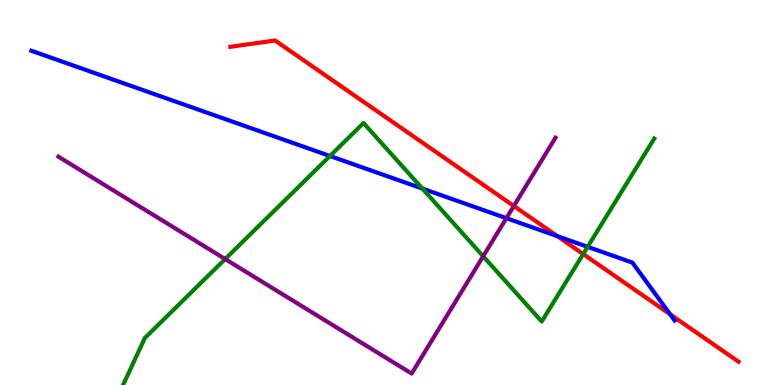[{'lines': ['blue', 'red'], 'intersections': [{'x': 7.19, 'y': 3.87}, {'x': 8.65, 'y': 1.84}]}, {'lines': ['green', 'red'], 'intersections': [{'x': 7.53, 'y': 3.4}]}, {'lines': ['purple', 'red'], 'intersections': [{'x': 6.63, 'y': 4.65}]}, {'lines': ['blue', 'green'], 'intersections': [{'x': 4.26, 'y': 5.95}, {'x': 5.45, 'y': 5.1}, {'x': 7.58, 'y': 3.59}]}, {'lines': ['blue', 'purple'], 'intersections': [{'x': 6.53, 'y': 4.33}]}, {'lines': ['green', 'purple'], 'intersections': [{'x': 2.91, 'y': 3.27}, {'x': 6.23, 'y': 3.34}]}]